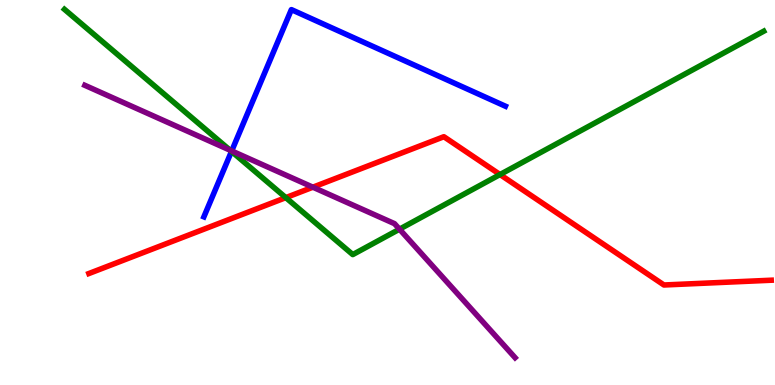[{'lines': ['blue', 'red'], 'intersections': []}, {'lines': ['green', 'red'], 'intersections': [{'x': 3.69, 'y': 4.87}, {'x': 6.45, 'y': 5.47}]}, {'lines': ['purple', 'red'], 'intersections': [{'x': 4.04, 'y': 5.14}]}, {'lines': ['blue', 'green'], 'intersections': [{'x': 2.99, 'y': 6.07}]}, {'lines': ['blue', 'purple'], 'intersections': [{'x': 2.99, 'y': 6.08}]}, {'lines': ['green', 'purple'], 'intersections': [{'x': 2.97, 'y': 6.1}, {'x': 5.15, 'y': 4.05}]}]